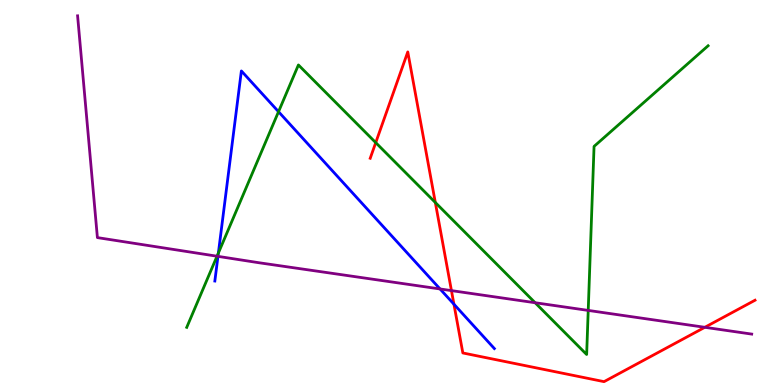[{'lines': ['blue', 'red'], 'intersections': [{'x': 5.86, 'y': 2.1}]}, {'lines': ['green', 'red'], 'intersections': [{'x': 4.85, 'y': 6.3}, {'x': 5.62, 'y': 4.74}]}, {'lines': ['purple', 'red'], 'intersections': [{'x': 5.83, 'y': 2.45}, {'x': 9.09, 'y': 1.5}]}, {'lines': ['blue', 'green'], 'intersections': [{'x': 2.82, 'y': 3.43}, {'x': 3.59, 'y': 7.1}]}, {'lines': ['blue', 'purple'], 'intersections': [{'x': 2.81, 'y': 3.34}, {'x': 5.68, 'y': 2.49}]}, {'lines': ['green', 'purple'], 'intersections': [{'x': 2.8, 'y': 3.35}, {'x': 6.9, 'y': 2.14}, {'x': 7.59, 'y': 1.94}]}]